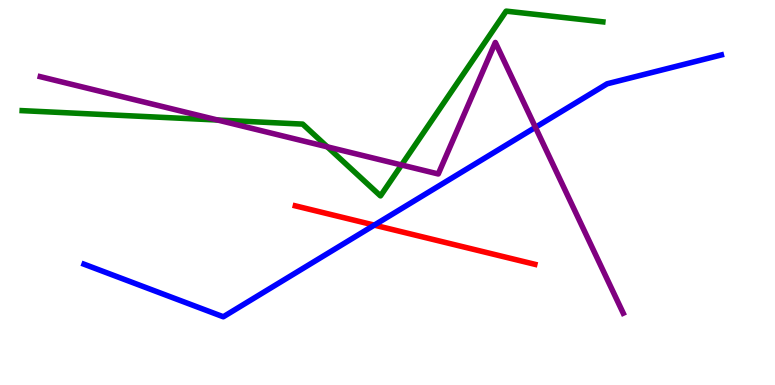[{'lines': ['blue', 'red'], 'intersections': [{'x': 4.83, 'y': 4.15}]}, {'lines': ['green', 'red'], 'intersections': []}, {'lines': ['purple', 'red'], 'intersections': []}, {'lines': ['blue', 'green'], 'intersections': []}, {'lines': ['blue', 'purple'], 'intersections': [{'x': 6.91, 'y': 6.69}]}, {'lines': ['green', 'purple'], 'intersections': [{'x': 2.81, 'y': 6.88}, {'x': 4.22, 'y': 6.19}, {'x': 5.18, 'y': 5.71}]}]